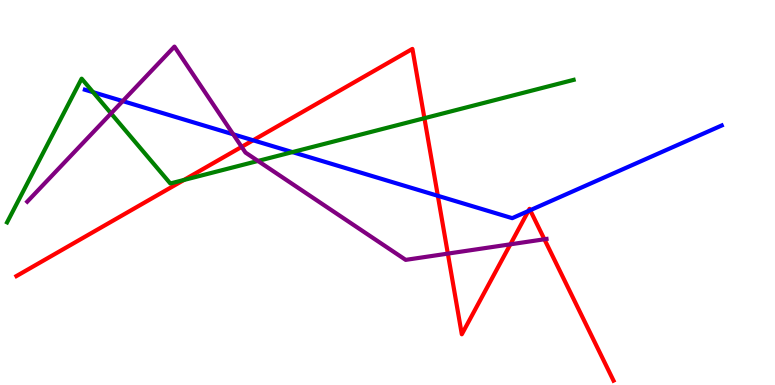[{'lines': ['blue', 'red'], 'intersections': [{'x': 3.27, 'y': 6.36}, {'x': 5.65, 'y': 4.91}, {'x': 6.82, 'y': 4.52}, {'x': 6.84, 'y': 4.54}]}, {'lines': ['green', 'red'], 'intersections': [{'x': 2.37, 'y': 5.33}, {'x': 5.48, 'y': 6.93}]}, {'lines': ['purple', 'red'], 'intersections': [{'x': 3.12, 'y': 6.19}, {'x': 5.78, 'y': 3.41}, {'x': 6.59, 'y': 3.65}, {'x': 7.02, 'y': 3.79}]}, {'lines': ['blue', 'green'], 'intersections': [{'x': 1.2, 'y': 7.61}, {'x': 3.77, 'y': 6.05}]}, {'lines': ['blue', 'purple'], 'intersections': [{'x': 1.58, 'y': 7.37}, {'x': 3.01, 'y': 6.51}]}, {'lines': ['green', 'purple'], 'intersections': [{'x': 1.43, 'y': 7.05}, {'x': 3.33, 'y': 5.82}]}]